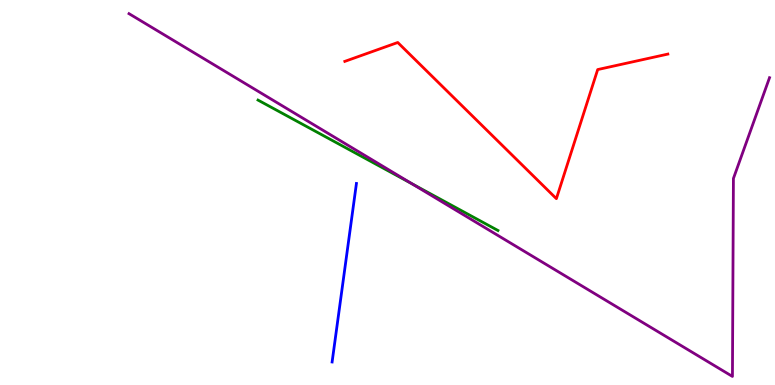[{'lines': ['blue', 'red'], 'intersections': []}, {'lines': ['green', 'red'], 'intersections': []}, {'lines': ['purple', 'red'], 'intersections': []}, {'lines': ['blue', 'green'], 'intersections': []}, {'lines': ['blue', 'purple'], 'intersections': []}, {'lines': ['green', 'purple'], 'intersections': [{'x': 5.31, 'y': 5.23}]}]